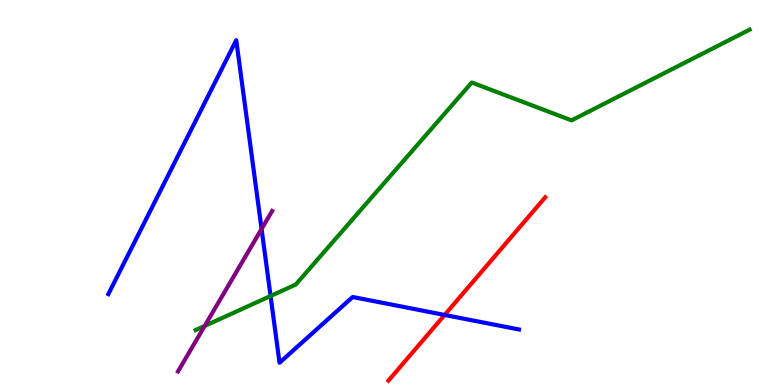[{'lines': ['blue', 'red'], 'intersections': [{'x': 5.74, 'y': 1.82}]}, {'lines': ['green', 'red'], 'intersections': []}, {'lines': ['purple', 'red'], 'intersections': []}, {'lines': ['blue', 'green'], 'intersections': [{'x': 3.49, 'y': 2.31}]}, {'lines': ['blue', 'purple'], 'intersections': [{'x': 3.38, 'y': 4.05}]}, {'lines': ['green', 'purple'], 'intersections': [{'x': 2.64, 'y': 1.53}]}]